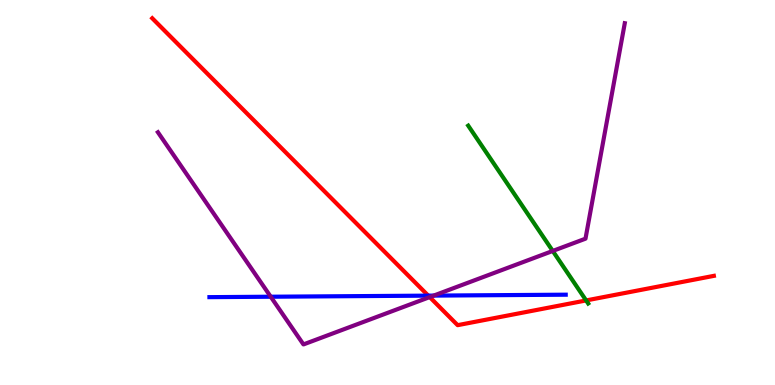[{'lines': ['blue', 'red'], 'intersections': [{'x': 5.53, 'y': 2.32}]}, {'lines': ['green', 'red'], 'intersections': [{'x': 7.56, 'y': 2.2}]}, {'lines': ['purple', 'red'], 'intersections': [{'x': 5.54, 'y': 2.28}]}, {'lines': ['blue', 'green'], 'intersections': []}, {'lines': ['blue', 'purple'], 'intersections': [{'x': 3.49, 'y': 2.29}, {'x': 5.6, 'y': 2.32}]}, {'lines': ['green', 'purple'], 'intersections': [{'x': 7.13, 'y': 3.48}]}]